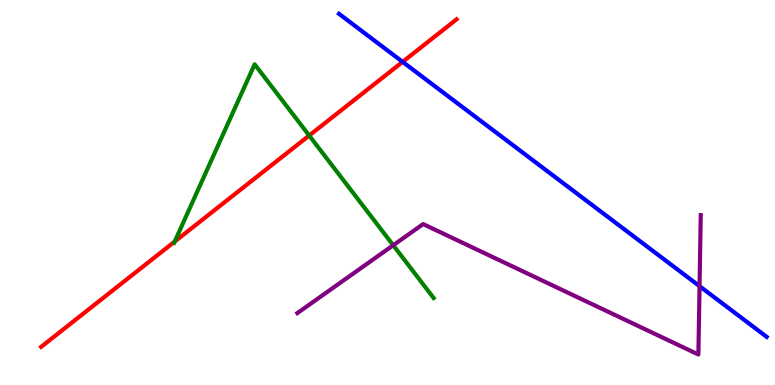[{'lines': ['blue', 'red'], 'intersections': [{'x': 5.2, 'y': 8.39}]}, {'lines': ['green', 'red'], 'intersections': [{'x': 2.25, 'y': 3.73}, {'x': 3.99, 'y': 6.48}]}, {'lines': ['purple', 'red'], 'intersections': []}, {'lines': ['blue', 'green'], 'intersections': []}, {'lines': ['blue', 'purple'], 'intersections': [{'x': 9.03, 'y': 2.57}]}, {'lines': ['green', 'purple'], 'intersections': [{'x': 5.07, 'y': 3.63}]}]